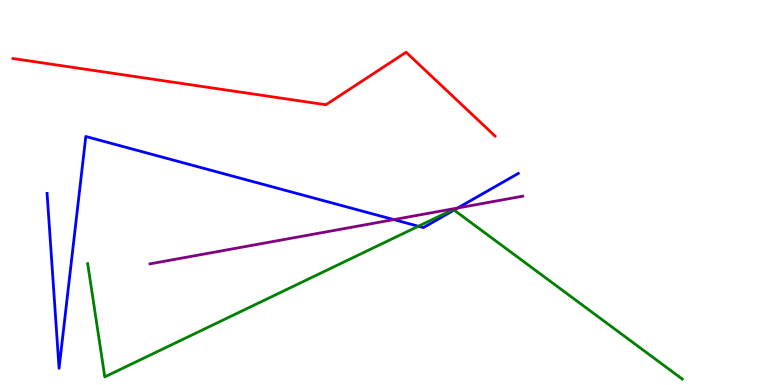[{'lines': ['blue', 'red'], 'intersections': []}, {'lines': ['green', 'red'], 'intersections': []}, {'lines': ['purple', 'red'], 'intersections': []}, {'lines': ['blue', 'green'], 'intersections': [{'x': 5.4, 'y': 4.12}, {'x': 5.86, 'y': 4.54}]}, {'lines': ['blue', 'purple'], 'intersections': [{'x': 5.08, 'y': 4.3}, {'x': 5.91, 'y': 4.6}]}, {'lines': ['green', 'purple'], 'intersections': []}]